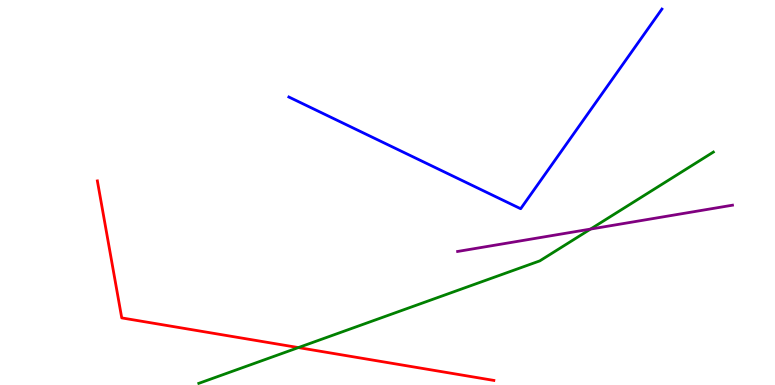[{'lines': ['blue', 'red'], 'intersections': []}, {'lines': ['green', 'red'], 'intersections': [{'x': 3.85, 'y': 0.972}]}, {'lines': ['purple', 'red'], 'intersections': []}, {'lines': ['blue', 'green'], 'intersections': []}, {'lines': ['blue', 'purple'], 'intersections': []}, {'lines': ['green', 'purple'], 'intersections': [{'x': 7.62, 'y': 4.05}]}]